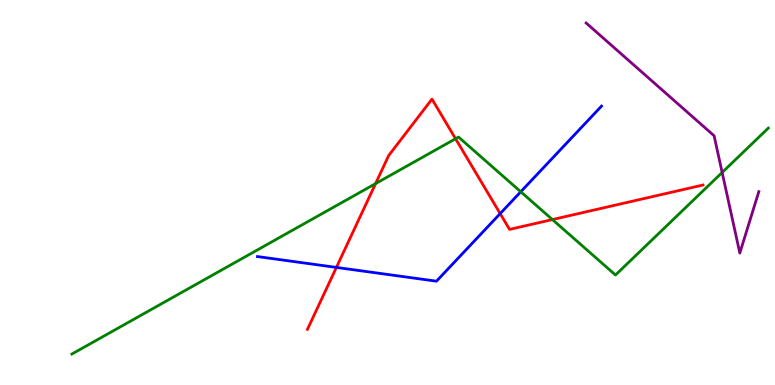[{'lines': ['blue', 'red'], 'intersections': [{'x': 4.34, 'y': 3.05}, {'x': 6.45, 'y': 4.45}]}, {'lines': ['green', 'red'], 'intersections': [{'x': 4.85, 'y': 5.23}, {'x': 5.88, 'y': 6.4}, {'x': 7.13, 'y': 4.3}]}, {'lines': ['purple', 'red'], 'intersections': []}, {'lines': ['blue', 'green'], 'intersections': [{'x': 6.72, 'y': 5.02}]}, {'lines': ['blue', 'purple'], 'intersections': []}, {'lines': ['green', 'purple'], 'intersections': [{'x': 9.32, 'y': 5.52}]}]